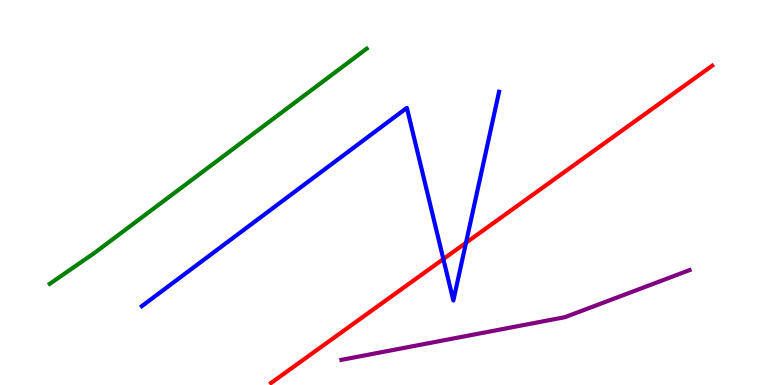[{'lines': ['blue', 'red'], 'intersections': [{'x': 5.72, 'y': 3.27}, {'x': 6.01, 'y': 3.69}]}, {'lines': ['green', 'red'], 'intersections': []}, {'lines': ['purple', 'red'], 'intersections': []}, {'lines': ['blue', 'green'], 'intersections': []}, {'lines': ['blue', 'purple'], 'intersections': []}, {'lines': ['green', 'purple'], 'intersections': []}]